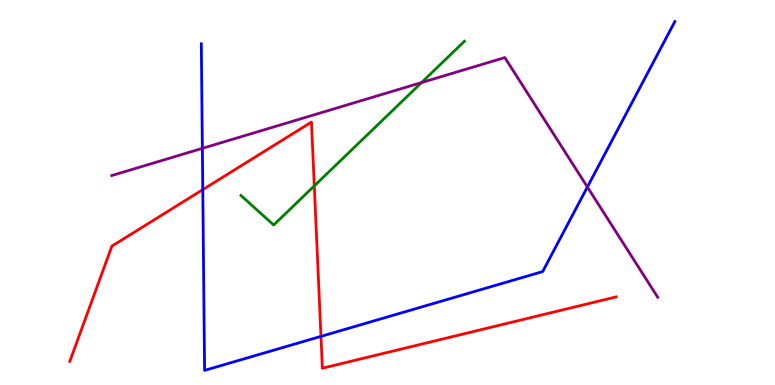[{'lines': ['blue', 'red'], 'intersections': [{'x': 2.62, 'y': 5.07}, {'x': 4.14, 'y': 1.26}]}, {'lines': ['green', 'red'], 'intersections': [{'x': 4.06, 'y': 5.17}]}, {'lines': ['purple', 'red'], 'intersections': []}, {'lines': ['blue', 'green'], 'intersections': []}, {'lines': ['blue', 'purple'], 'intersections': [{'x': 2.61, 'y': 6.15}, {'x': 7.58, 'y': 5.14}]}, {'lines': ['green', 'purple'], 'intersections': [{'x': 5.44, 'y': 7.86}]}]